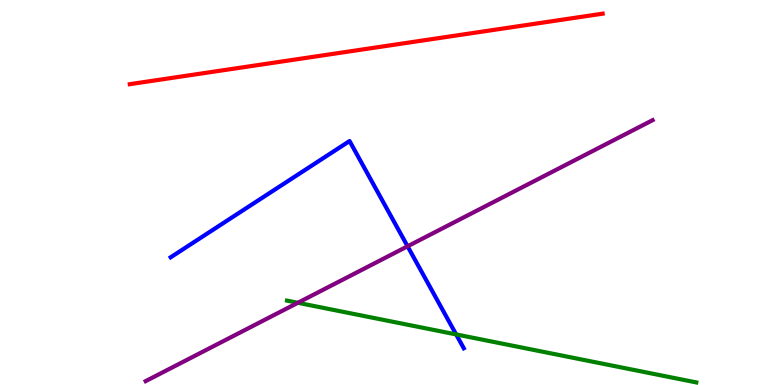[{'lines': ['blue', 'red'], 'intersections': []}, {'lines': ['green', 'red'], 'intersections': []}, {'lines': ['purple', 'red'], 'intersections': []}, {'lines': ['blue', 'green'], 'intersections': [{'x': 5.89, 'y': 1.31}]}, {'lines': ['blue', 'purple'], 'intersections': [{'x': 5.26, 'y': 3.6}]}, {'lines': ['green', 'purple'], 'intersections': [{'x': 3.84, 'y': 2.14}]}]